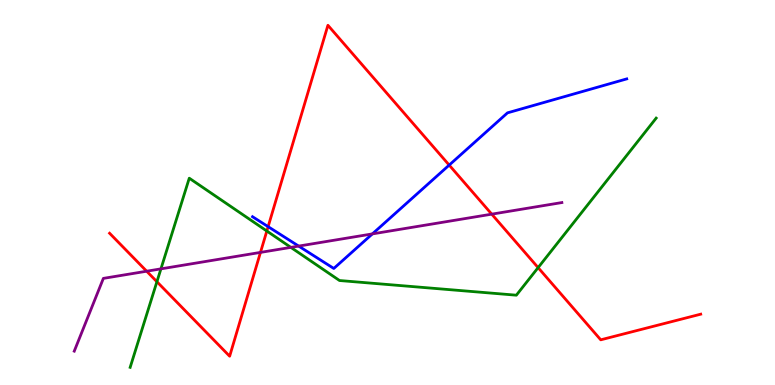[{'lines': ['blue', 'red'], 'intersections': [{'x': 3.46, 'y': 4.11}, {'x': 5.8, 'y': 5.71}]}, {'lines': ['green', 'red'], 'intersections': [{'x': 2.02, 'y': 2.68}, {'x': 3.44, 'y': 4.0}, {'x': 6.94, 'y': 3.05}]}, {'lines': ['purple', 'red'], 'intersections': [{'x': 1.89, 'y': 2.96}, {'x': 3.36, 'y': 3.44}, {'x': 6.35, 'y': 4.44}]}, {'lines': ['blue', 'green'], 'intersections': []}, {'lines': ['blue', 'purple'], 'intersections': [{'x': 3.85, 'y': 3.61}, {'x': 4.8, 'y': 3.92}]}, {'lines': ['green', 'purple'], 'intersections': [{'x': 2.08, 'y': 3.02}, {'x': 3.75, 'y': 3.57}]}]